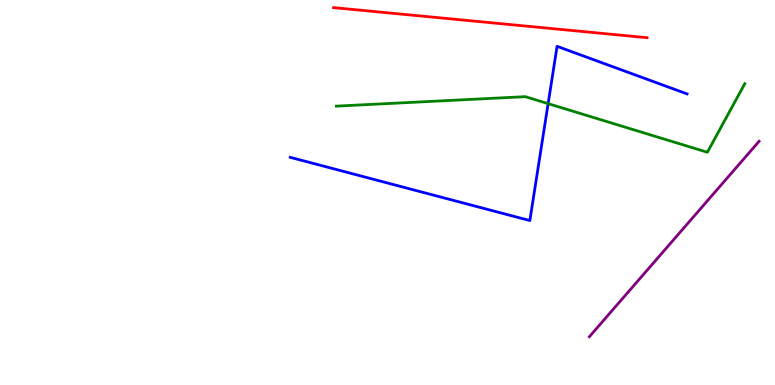[{'lines': ['blue', 'red'], 'intersections': []}, {'lines': ['green', 'red'], 'intersections': []}, {'lines': ['purple', 'red'], 'intersections': []}, {'lines': ['blue', 'green'], 'intersections': [{'x': 7.07, 'y': 7.31}]}, {'lines': ['blue', 'purple'], 'intersections': []}, {'lines': ['green', 'purple'], 'intersections': []}]